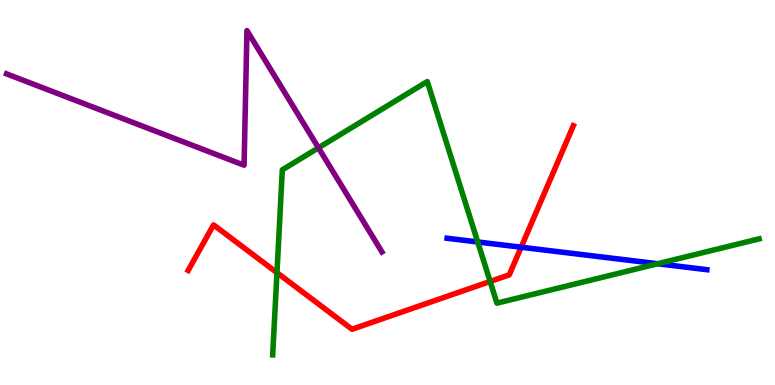[{'lines': ['blue', 'red'], 'intersections': [{'x': 6.72, 'y': 3.58}]}, {'lines': ['green', 'red'], 'intersections': [{'x': 3.57, 'y': 2.92}, {'x': 6.32, 'y': 2.69}]}, {'lines': ['purple', 'red'], 'intersections': []}, {'lines': ['blue', 'green'], 'intersections': [{'x': 6.16, 'y': 3.72}, {'x': 8.49, 'y': 3.15}]}, {'lines': ['blue', 'purple'], 'intersections': []}, {'lines': ['green', 'purple'], 'intersections': [{'x': 4.11, 'y': 6.16}]}]